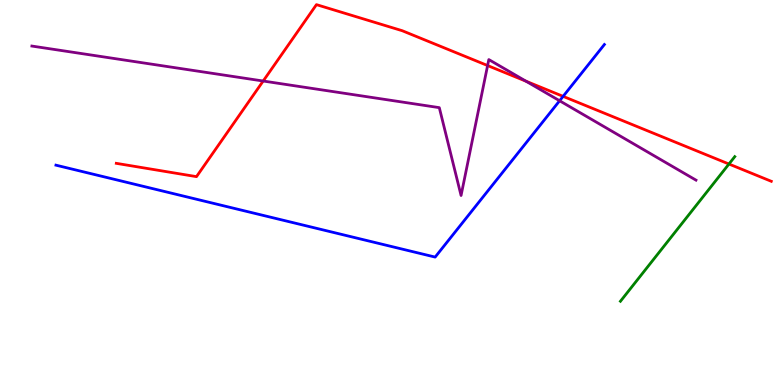[{'lines': ['blue', 'red'], 'intersections': [{'x': 7.27, 'y': 7.5}]}, {'lines': ['green', 'red'], 'intersections': [{'x': 9.41, 'y': 5.74}]}, {'lines': ['purple', 'red'], 'intersections': [{'x': 3.4, 'y': 7.9}, {'x': 6.29, 'y': 8.3}, {'x': 6.79, 'y': 7.89}]}, {'lines': ['blue', 'green'], 'intersections': []}, {'lines': ['blue', 'purple'], 'intersections': [{'x': 7.22, 'y': 7.38}]}, {'lines': ['green', 'purple'], 'intersections': []}]